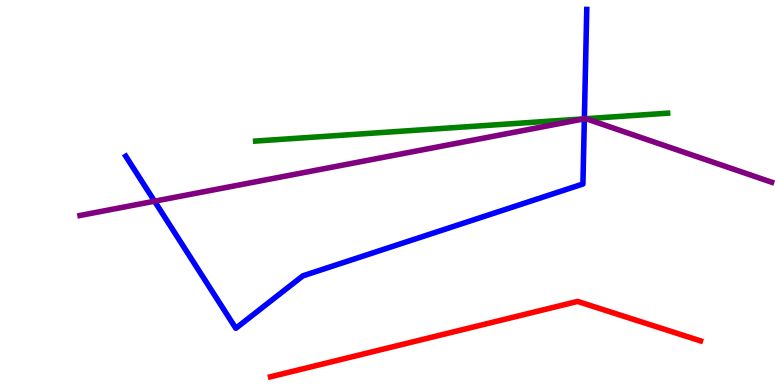[{'lines': ['blue', 'red'], 'intersections': []}, {'lines': ['green', 'red'], 'intersections': []}, {'lines': ['purple', 'red'], 'intersections': []}, {'lines': ['blue', 'green'], 'intersections': [{'x': 7.54, 'y': 6.91}]}, {'lines': ['blue', 'purple'], 'intersections': [{'x': 1.99, 'y': 4.77}, {'x': 7.54, 'y': 6.91}]}, {'lines': ['green', 'purple'], 'intersections': [{'x': 7.54, 'y': 6.91}, {'x': 7.56, 'y': 6.92}]}]